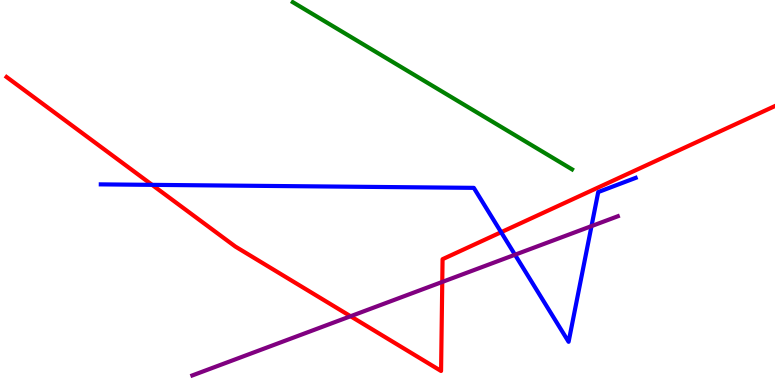[{'lines': ['blue', 'red'], 'intersections': [{'x': 1.96, 'y': 5.2}, {'x': 6.47, 'y': 3.97}]}, {'lines': ['green', 'red'], 'intersections': []}, {'lines': ['purple', 'red'], 'intersections': [{'x': 4.52, 'y': 1.79}, {'x': 5.71, 'y': 2.68}]}, {'lines': ['blue', 'green'], 'intersections': []}, {'lines': ['blue', 'purple'], 'intersections': [{'x': 6.65, 'y': 3.38}, {'x': 7.63, 'y': 4.13}]}, {'lines': ['green', 'purple'], 'intersections': []}]